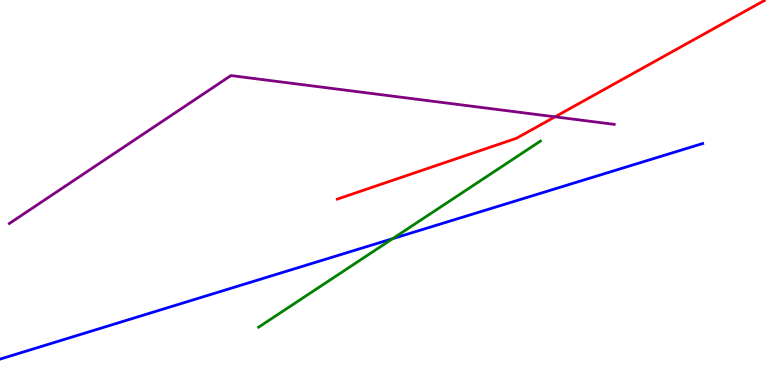[{'lines': ['blue', 'red'], 'intersections': []}, {'lines': ['green', 'red'], 'intersections': []}, {'lines': ['purple', 'red'], 'intersections': [{'x': 7.16, 'y': 6.97}]}, {'lines': ['blue', 'green'], 'intersections': [{'x': 5.07, 'y': 3.8}]}, {'lines': ['blue', 'purple'], 'intersections': []}, {'lines': ['green', 'purple'], 'intersections': []}]